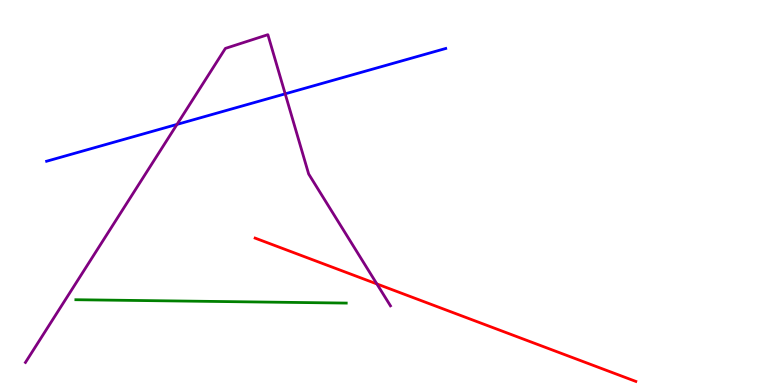[{'lines': ['blue', 'red'], 'intersections': []}, {'lines': ['green', 'red'], 'intersections': []}, {'lines': ['purple', 'red'], 'intersections': [{'x': 4.86, 'y': 2.62}]}, {'lines': ['blue', 'green'], 'intersections': []}, {'lines': ['blue', 'purple'], 'intersections': [{'x': 2.28, 'y': 6.77}, {'x': 3.68, 'y': 7.56}]}, {'lines': ['green', 'purple'], 'intersections': []}]